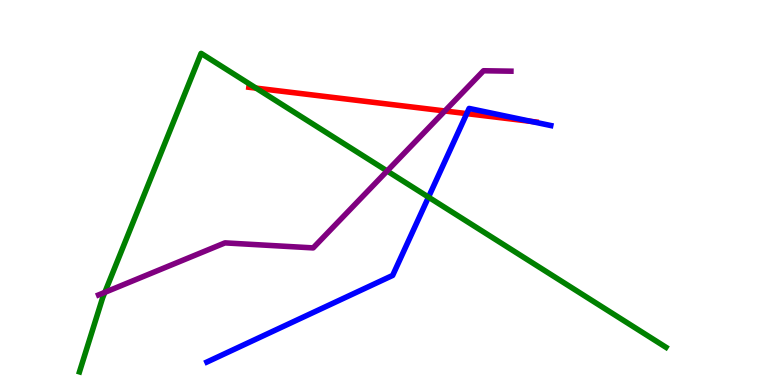[{'lines': ['blue', 'red'], 'intersections': [{'x': 6.02, 'y': 7.05}, {'x': 6.85, 'y': 6.85}]}, {'lines': ['green', 'red'], 'intersections': [{'x': 3.3, 'y': 7.71}]}, {'lines': ['purple', 'red'], 'intersections': [{'x': 5.74, 'y': 7.12}]}, {'lines': ['blue', 'green'], 'intersections': [{'x': 5.53, 'y': 4.88}]}, {'lines': ['blue', 'purple'], 'intersections': []}, {'lines': ['green', 'purple'], 'intersections': [{'x': 1.35, 'y': 2.41}, {'x': 5.0, 'y': 5.56}]}]